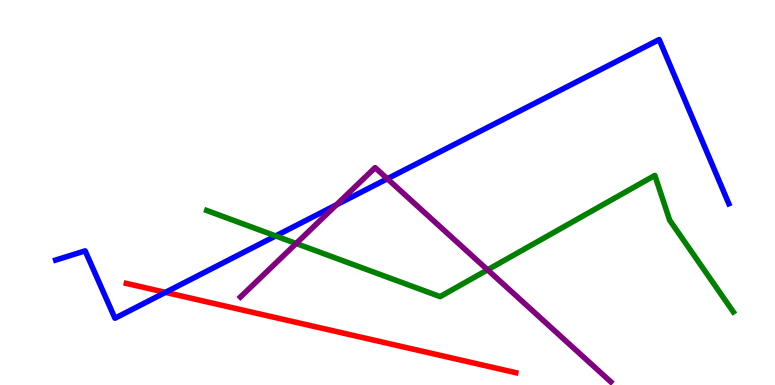[{'lines': ['blue', 'red'], 'intersections': [{'x': 2.13, 'y': 2.41}]}, {'lines': ['green', 'red'], 'intersections': []}, {'lines': ['purple', 'red'], 'intersections': []}, {'lines': ['blue', 'green'], 'intersections': [{'x': 3.56, 'y': 3.87}]}, {'lines': ['blue', 'purple'], 'intersections': [{'x': 4.34, 'y': 4.68}, {'x': 5.0, 'y': 5.36}]}, {'lines': ['green', 'purple'], 'intersections': [{'x': 3.82, 'y': 3.68}, {'x': 6.29, 'y': 2.99}]}]